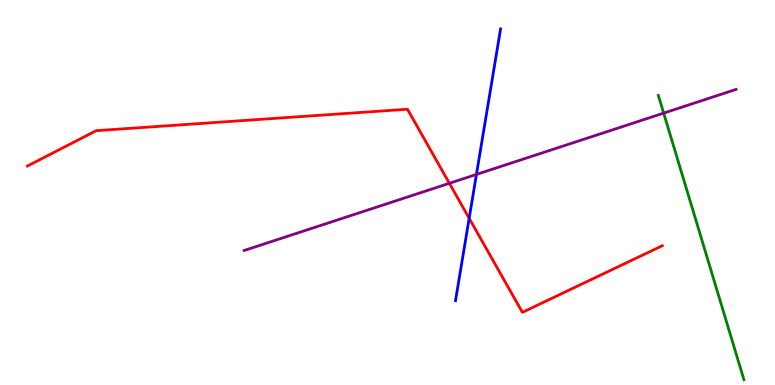[{'lines': ['blue', 'red'], 'intersections': [{'x': 6.05, 'y': 4.33}]}, {'lines': ['green', 'red'], 'intersections': []}, {'lines': ['purple', 'red'], 'intersections': [{'x': 5.8, 'y': 5.24}]}, {'lines': ['blue', 'green'], 'intersections': []}, {'lines': ['blue', 'purple'], 'intersections': [{'x': 6.15, 'y': 5.47}]}, {'lines': ['green', 'purple'], 'intersections': [{'x': 8.56, 'y': 7.06}]}]